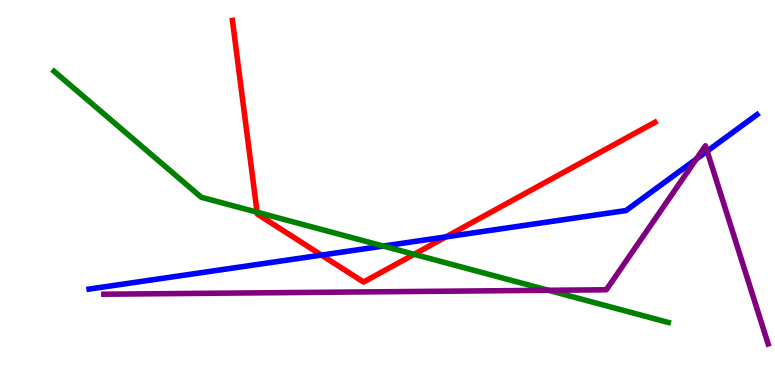[{'lines': ['blue', 'red'], 'intersections': [{'x': 4.15, 'y': 3.37}, {'x': 5.75, 'y': 3.85}]}, {'lines': ['green', 'red'], 'intersections': [{'x': 3.32, 'y': 4.49}, {'x': 5.34, 'y': 3.39}]}, {'lines': ['purple', 'red'], 'intersections': []}, {'lines': ['blue', 'green'], 'intersections': [{'x': 4.95, 'y': 3.61}]}, {'lines': ['blue', 'purple'], 'intersections': [{'x': 8.98, 'y': 5.87}, {'x': 9.12, 'y': 6.07}]}, {'lines': ['green', 'purple'], 'intersections': [{'x': 7.08, 'y': 2.46}]}]